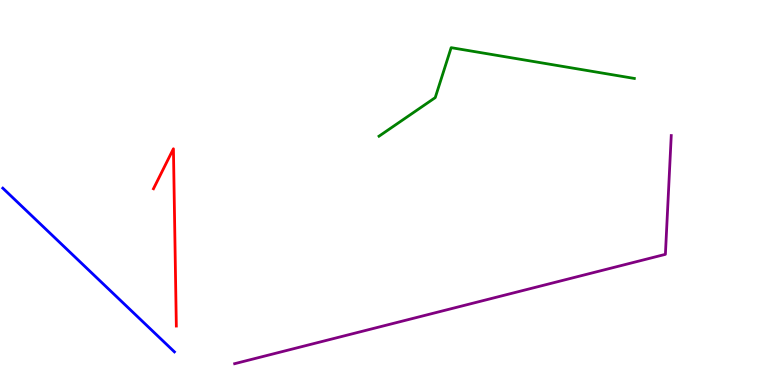[{'lines': ['blue', 'red'], 'intersections': []}, {'lines': ['green', 'red'], 'intersections': []}, {'lines': ['purple', 'red'], 'intersections': []}, {'lines': ['blue', 'green'], 'intersections': []}, {'lines': ['blue', 'purple'], 'intersections': []}, {'lines': ['green', 'purple'], 'intersections': []}]